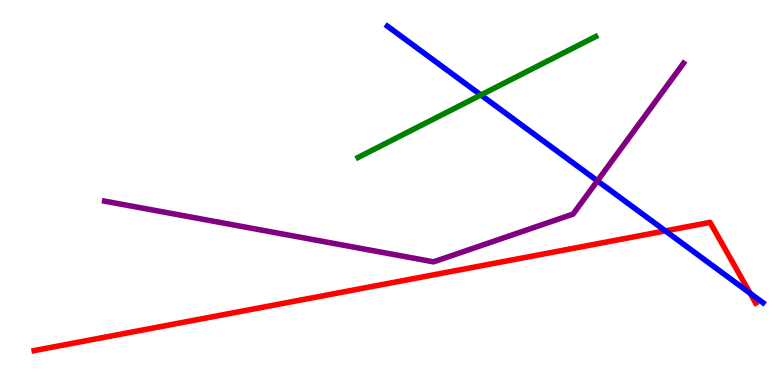[{'lines': ['blue', 'red'], 'intersections': [{'x': 8.59, 'y': 4.0}, {'x': 9.68, 'y': 2.38}]}, {'lines': ['green', 'red'], 'intersections': []}, {'lines': ['purple', 'red'], 'intersections': []}, {'lines': ['blue', 'green'], 'intersections': [{'x': 6.2, 'y': 7.53}]}, {'lines': ['blue', 'purple'], 'intersections': [{'x': 7.71, 'y': 5.3}]}, {'lines': ['green', 'purple'], 'intersections': []}]